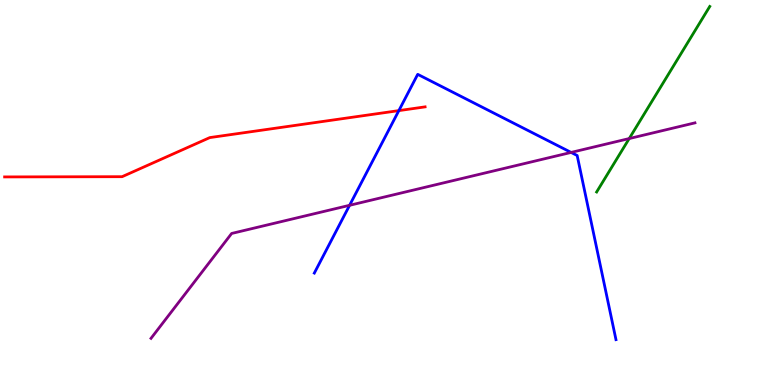[{'lines': ['blue', 'red'], 'intersections': [{'x': 5.15, 'y': 7.13}]}, {'lines': ['green', 'red'], 'intersections': []}, {'lines': ['purple', 'red'], 'intersections': []}, {'lines': ['blue', 'green'], 'intersections': []}, {'lines': ['blue', 'purple'], 'intersections': [{'x': 4.51, 'y': 4.67}, {'x': 7.37, 'y': 6.04}]}, {'lines': ['green', 'purple'], 'intersections': [{'x': 8.12, 'y': 6.4}]}]